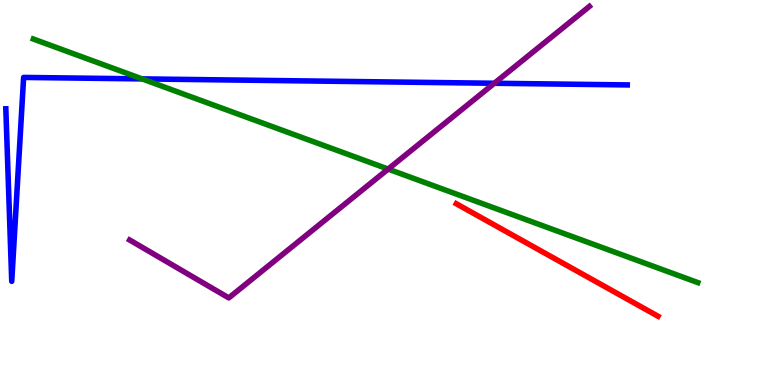[{'lines': ['blue', 'red'], 'intersections': []}, {'lines': ['green', 'red'], 'intersections': []}, {'lines': ['purple', 'red'], 'intersections': []}, {'lines': ['blue', 'green'], 'intersections': [{'x': 1.83, 'y': 7.95}]}, {'lines': ['blue', 'purple'], 'intersections': [{'x': 6.38, 'y': 7.84}]}, {'lines': ['green', 'purple'], 'intersections': [{'x': 5.01, 'y': 5.61}]}]